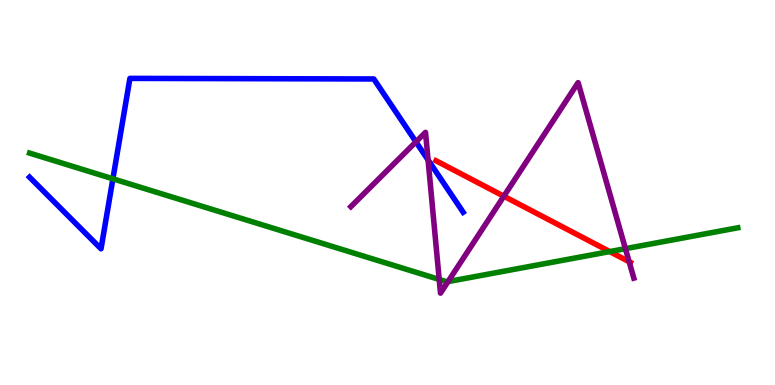[{'lines': ['blue', 'red'], 'intersections': []}, {'lines': ['green', 'red'], 'intersections': [{'x': 7.87, 'y': 3.47}]}, {'lines': ['purple', 'red'], 'intersections': [{'x': 6.5, 'y': 4.9}, {'x': 8.12, 'y': 3.2}]}, {'lines': ['blue', 'green'], 'intersections': [{'x': 1.46, 'y': 5.36}]}, {'lines': ['blue', 'purple'], 'intersections': [{'x': 5.37, 'y': 6.32}, {'x': 5.52, 'y': 5.85}]}, {'lines': ['green', 'purple'], 'intersections': [{'x': 5.67, 'y': 2.74}, {'x': 5.78, 'y': 2.69}, {'x': 8.07, 'y': 3.54}]}]